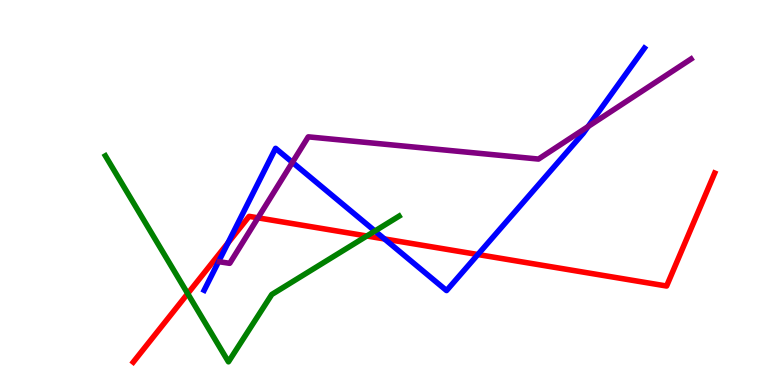[{'lines': ['blue', 'red'], 'intersections': [{'x': 2.94, 'y': 3.69}, {'x': 4.96, 'y': 3.79}, {'x': 6.17, 'y': 3.39}]}, {'lines': ['green', 'red'], 'intersections': [{'x': 2.42, 'y': 2.37}, {'x': 4.73, 'y': 3.87}]}, {'lines': ['purple', 'red'], 'intersections': [{'x': 3.33, 'y': 4.34}]}, {'lines': ['blue', 'green'], 'intersections': [{'x': 4.84, 'y': 4.0}]}, {'lines': ['blue', 'purple'], 'intersections': [{'x': 3.77, 'y': 5.78}, {'x': 7.59, 'y': 6.71}]}, {'lines': ['green', 'purple'], 'intersections': []}]